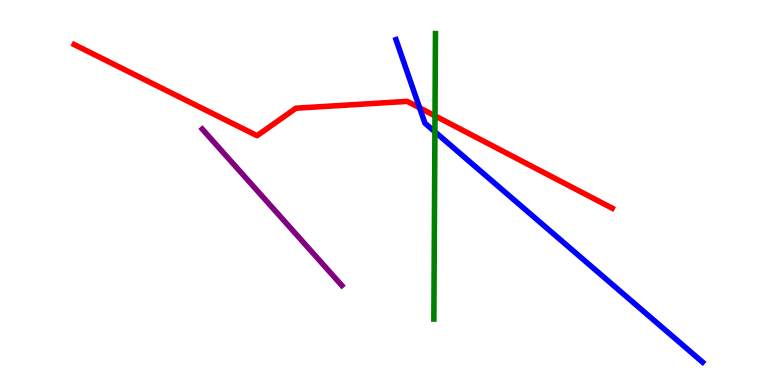[{'lines': ['blue', 'red'], 'intersections': [{'x': 5.41, 'y': 7.2}]}, {'lines': ['green', 'red'], 'intersections': [{'x': 5.61, 'y': 6.99}]}, {'lines': ['purple', 'red'], 'intersections': []}, {'lines': ['blue', 'green'], 'intersections': [{'x': 5.61, 'y': 6.58}]}, {'lines': ['blue', 'purple'], 'intersections': []}, {'lines': ['green', 'purple'], 'intersections': []}]